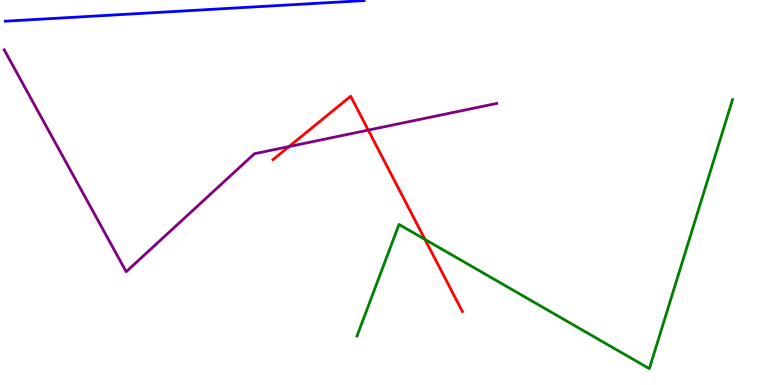[{'lines': ['blue', 'red'], 'intersections': []}, {'lines': ['green', 'red'], 'intersections': [{'x': 5.48, 'y': 3.78}]}, {'lines': ['purple', 'red'], 'intersections': [{'x': 3.73, 'y': 6.19}, {'x': 4.75, 'y': 6.62}]}, {'lines': ['blue', 'green'], 'intersections': []}, {'lines': ['blue', 'purple'], 'intersections': []}, {'lines': ['green', 'purple'], 'intersections': []}]